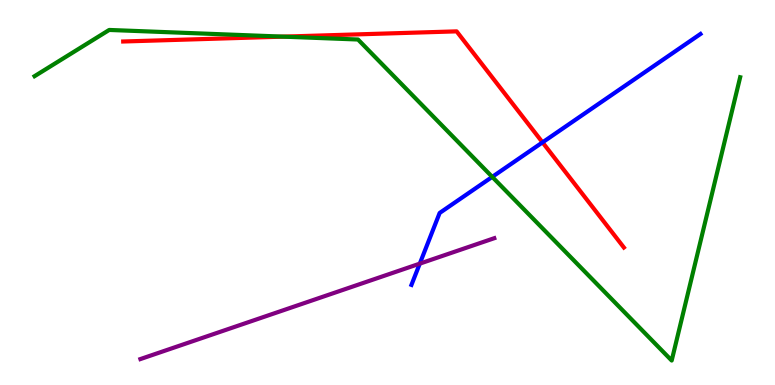[{'lines': ['blue', 'red'], 'intersections': [{'x': 7.0, 'y': 6.3}]}, {'lines': ['green', 'red'], 'intersections': [{'x': 3.65, 'y': 9.05}]}, {'lines': ['purple', 'red'], 'intersections': []}, {'lines': ['blue', 'green'], 'intersections': [{'x': 6.35, 'y': 5.41}]}, {'lines': ['blue', 'purple'], 'intersections': [{'x': 5.42, 'y': 3.15}]}, {'lines': ['green', 'purple'], 'intersections': []}]